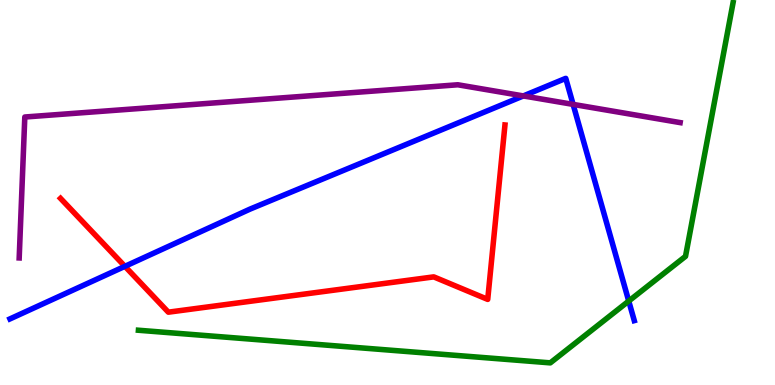[{'lines': ['blue', 'red'], 'intersections': [{'x': 1.61, 'y': 3.08}]}, {'lines': ['green', 'red'], 'intersections': []}, {'lines': ['purple', 'red'], 'intersections': []}, {'lines': ['blue', 'green'], 'intersections': [{'x': 8.11, 'y': 2.18}]}, {'lines': ['blue', 'purple'], 'intersections': [{'x': 6.75, 'y': 7.51}, {'x': 7.4, 'y': 7.29}]}, {'lines': ['green', 'purple'], 'intersections': []}]